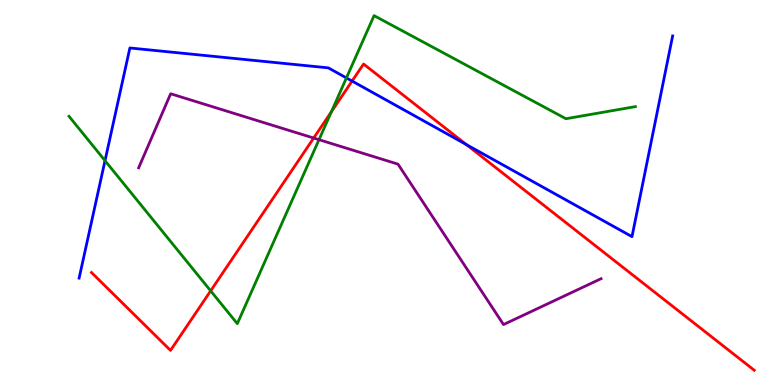[{'lines': ['blue', 'red'], 'intersections': [{'x': 4.54, 'y': 7.89}, {'x': 6.02, 'y': 6.25}]}, {'lines': ['green', 'red'], 'intersections': [{'x': 2.72, 'y': 2.45}, {'x': 4.28, 'y': 7.1}]}, {'lines': ['purple', 'red'], 'intersections': [{'x': 4.05, 'y': 6.41}]}, {'lines': ['blue', 'green'], 'intersections': [{'x': 1.36, 'y': 5.83}, {'x': 4.47, 'y': 7.98}]}, {'lines': ['blue', 'purple'], 'intersections': []}, {'lines': ['green', 'purple'], 'intersections': [{'x': 4.12, 'y': 6.37}]}]